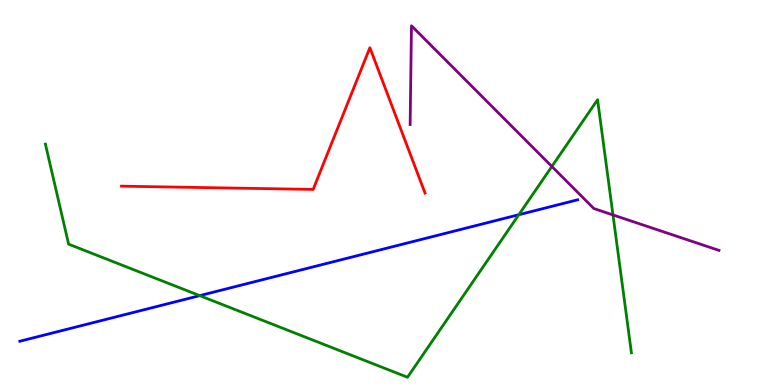[{'lines': ['blue', 'red'], 'intersections': []}, {'lines': ['green', 'red'], 'intersections': []}, {'lines': ['purple', 'red'], 'intersections': []}, {'lines': ['blue', 'green'], 'intersections': [{'x': 2.58, 'y': 2.32}, {'x': 6.69, 'y': 4.42}]}, {'lines': ['blue', 'purple'], 'intersections': []}, {'lines': ['green', 'purple'], 'intersections': [{'x': 7.12, 'y': 5.68}, {'x': 7.91, 'y': 4.42}]}]